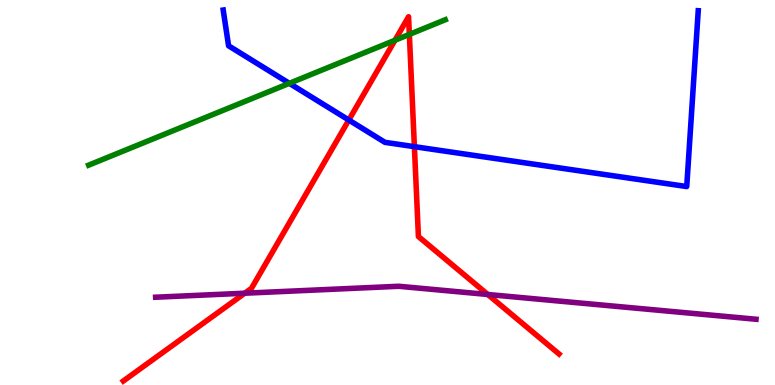[{'lines': ['blue', 'red'], 'intersections': [{'x': 4.5, 'y': 6.88}, {'x': 5.35, 'y': 6.19}]}, {'lines': ['green', 'red'], 'intersections': [{'x': 5.1, 'y': 8.95}, {'x': 5.28, 'y': 9.11}]}, {'lines': ['purple', 'red'], 'intersections': [{'x': 3.16, 'y': 2.38}, {'x': 6.29, 'y': 2.35}]}, {'lines': ['blue', 'green'], 'intersections': [{'x': 3.73, 'y': 7.84}]}, {'lines': ['blue', 'purple'], 'intersections': []}, {'lines': ['green', 'purple'], 'intersections': []}]